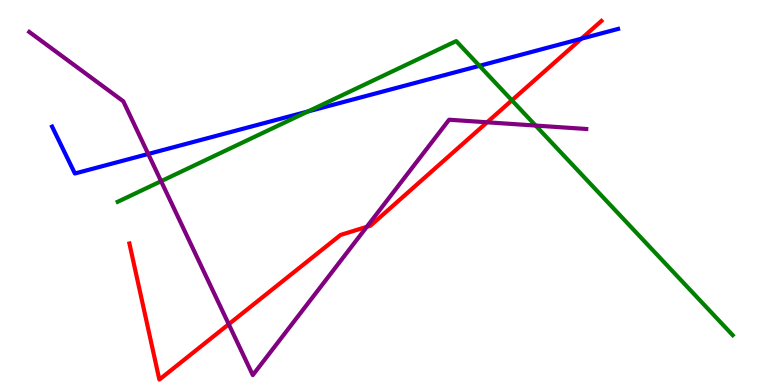[{'lines': ['blue', 'red'], 'intersections': [{'x': 7.5, 'y': 9.0}]}, {'lines': ['green', 'red'], 'intersections': [{'x': 6.61, 'y': 7.39}]}, {'lines': ['purple', 'red'], 'intersections': [{'x': 2.95, 'y': 1.58}, {'x': 4.73, 'y': 4.11}, {'x': 6.29, 'y': 6.82}]}, {'lines': ['blue', 'green'], 'intersections': [{'x': 3.97, 'y': 7.11}, {'x': 6.19, 'y': 8.29}]}, {'lines': ['blue', 'purple'], 'intersections': [{'x': 1.91, 'y': 6.0}]}, {'lines': ['green', 'purple'], 'intersections': [{'x': 2.08, 'y': 5.29}, {'x': 6.91, 'y': 6.74}]}]